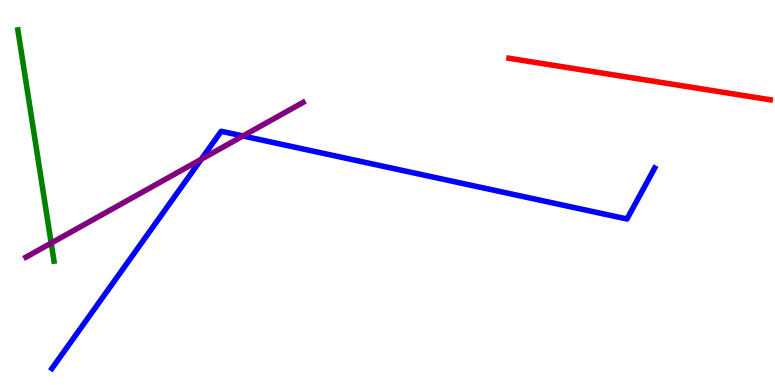[{'lines': ['blue', 'red'], 'intersections': []}, {'lines': ['green', 'red'], 'intersections': []}, {'lines': ['purple', 'red'], 'intersections': []}, {'lines': ['blue', 'green'], 'intersections': []}, {'lines': ['blue', 'purple'], 'intersections': [{'x': 2.6, 'y': 5.86}, {'x': 3.13, 'y': 6.47}]}, {'lines': ['green', 'purple'], 'intersections': [{'x': 0.66, 'y': 3.69}]}]